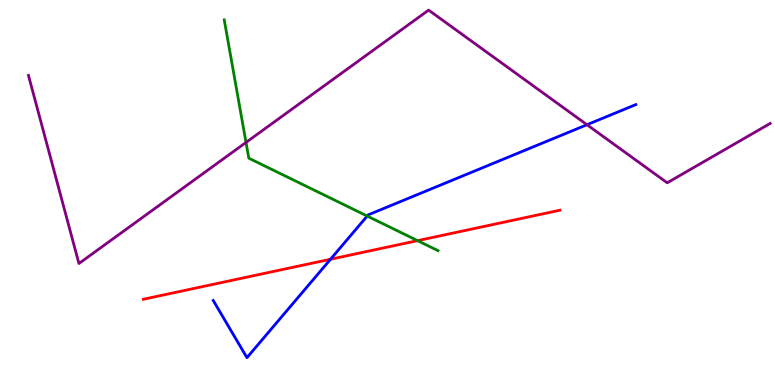[{'lines': ['blue', 'red'], 'intersections': [{'x': 4.26, 'y': 3.27}]}, {'lines': ['green', 'red'], 'intersections': [{'x': 5.39, 'y': 3.75}]}, {'lines': ['purple', 'red'], 'intersections': []}, {'lines': ['blue', 'green'], 'intersections': [{'x': 4.74, 'y': 4.39}]}, {'lines': ['blue', 'purple'], 'intersections': [{'x': 7.57, 'y': 6.76}]}, {'lines': ['green', 'purple'], 'intersections': [{'x': 3.17, 'y': 6.3}]}]